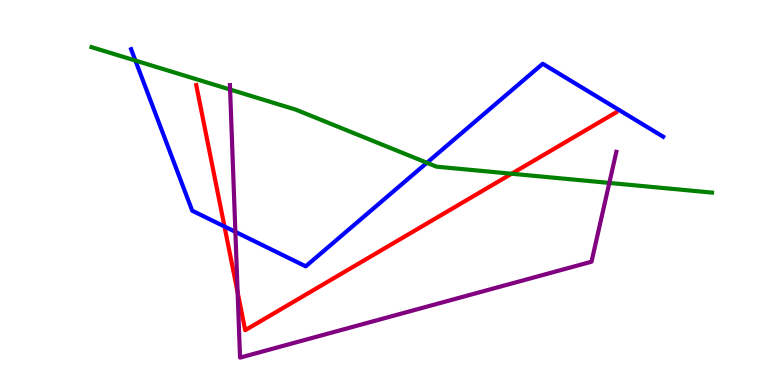[{'lines': ['blue', 'red'], 'intersections': [{'x': 2.9, 'y': 4.12}]}, {'lines': ['green', 'red'], 'intersections': [{'x': 6.6, 'y': 5.49}]}, {'lines': ['purple', 'red'], 'intersections': [{'x': 3.07, 'y': 2.41}]}, {'lines': ['blue', 'green'], 'intersections': [{'x': 1.75, 'y': 8.43}, {'x': 5.51, 'y': 5.77}]}, {'lines': ['blue', 'purple'], 'intersections': [{'x': 3.04, 'y': 3.98}]}, {'lines': ['green', 'purple'], 'intersections': [{'x': 2.97, 'y': 7.67}, {'x': 7.86, 'y': 5.25}]}]